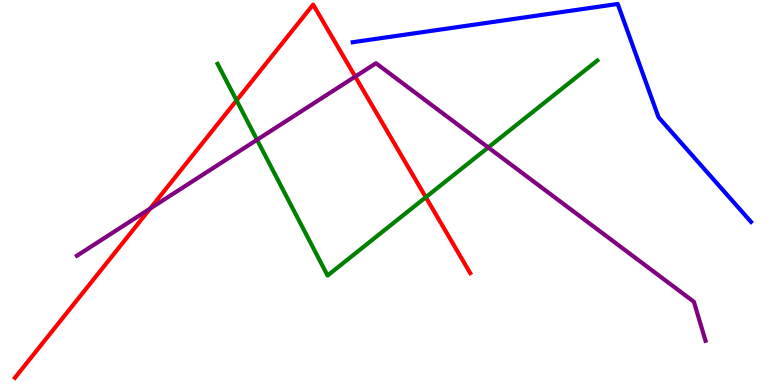[{'lines': ['blue', 'red'], 'intersections': []}, {'lines': ['green', 'red'], 'intersections': [{'x': 3.05, 'y': 7.39}, {'x': 5.49, 'y': 4.88}]}, {'lines': ['purple', 'red'], 'intersections': [{'x': 1.94, 'y': 4.58}, {'x': 4.58, 'y': 8.01}]}, {'lines': ['blue', 'green'], 'intersections': []}, {'lines': ['blue', 'purple'], 'intersections': []}, {'lines': ['green', 'purple'], 'intersections': [{'x': 3.32, 'y': 6.37}, {'x': 6.3, 'y': 6.17}]}]